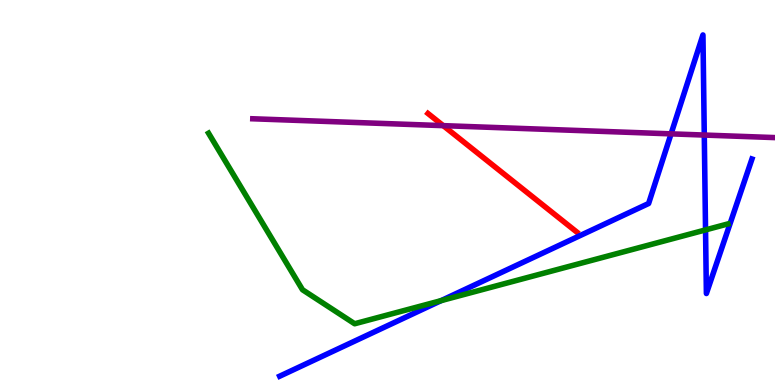[{'lines': ['blue', 'red'], 'intersections': []}, {'lines': ['green', 'red'], 'intersections': []}, {'lines': ['purple', 'red'], 'intersections': [{'x': 5.72, 'y': 6.74}]}, {'lines': ['blue', 'green'], 'intersections': [{'x': 5.69, 'y': 2.19}, {'x': 9.1, 'y': 4.03}]}, {'lines': ['blue', 'purple'], 'intersections': [{'x': 8.66, 'y': 6.52}, {'x': 9.09, 'y': 6.49}]}, {'lines': ['green', 'purple'], 'intersections': []}]